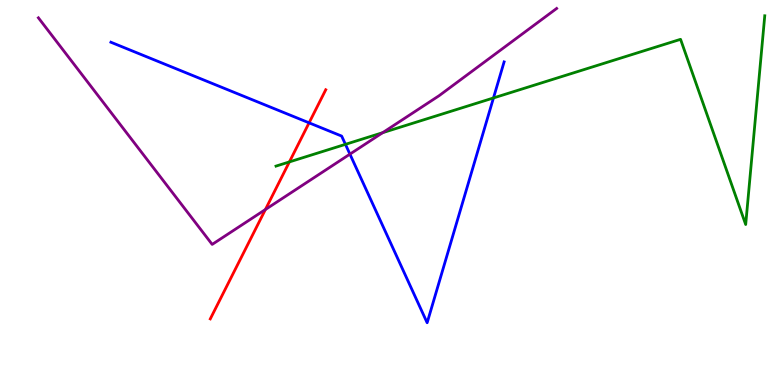[{'lines': ['blue', 'red'], 'intersections': [{'x': 3.99, 'y': 6.81}]}, {'lines': ['green', 'red'], 'intersections': [{'x': 3.73, 'y': 5.79}]}, {'lines': ['purple', 'red'], 'intersections': [{'x': 3.42, 'y': 4.56}]}, {'lines': ['blue', 'green'], 'intersections': [{'x': 4.46, 'y': 6.25}, {'x': 6.37, 'y': 7.46}]}, {'lines': ['blue', 'purple'], 'intersections': [{'x': 4.52, 'y': 6.0}]}, {'lines': ['green', 'purple'], 'intersections': [{'x': 4.94, 'y': 6.55}]}]